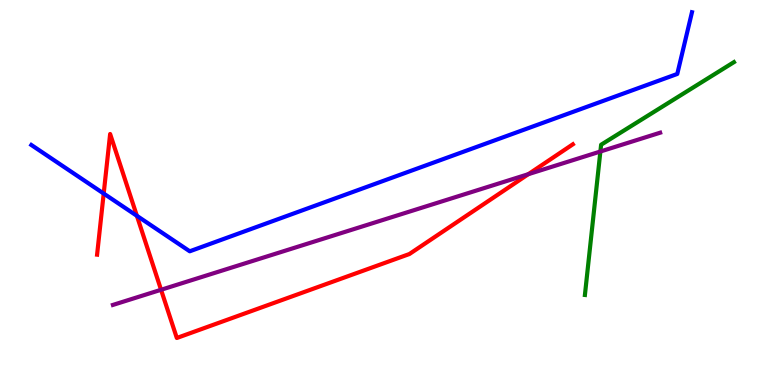[{'lines': ['blue', 'red'], 'intersections': [{'x': 1.34, 'y': 4.97}, {'x': 1.77, 'y': 4.39}]}, {'lines': ['green', 'red'], 'intersections': []}, {'lines': ['purple', 'red'], 'intersections': [{'x': 2.08, 'y': 2.47}, {'x': 6.82, 'y': 5.48}]}, {'lines': ['blue', 'green'], 'intersections': []}, {'lines': ['blue', 'purple'], 'intersections': []}, {'lines': ['green', 'purple'], 'intersections': [{'x': 7.75, 'y': 6.06}]}]